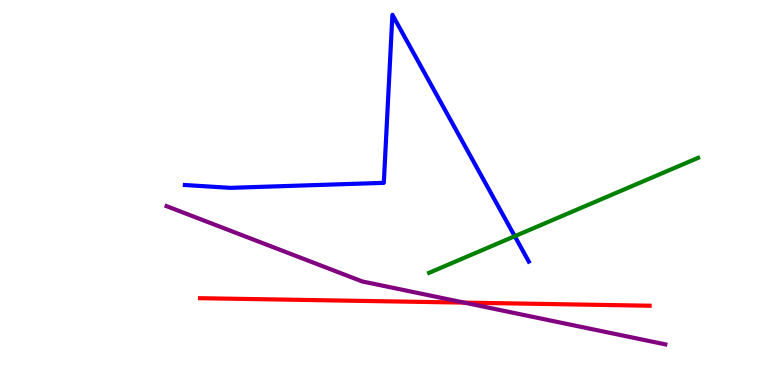[{'lines': ['blue', 'red'], 'intersections': []}, {'lines': ['green', 'red'], 'intersections': []}, {'lines': ['purple', 'red'], 'intersections': [{'x': 5.99, 'y': 2.14}]}, {'lines': ['blue', 'green'], 'intersections': [{'x': 6.64, 'y': 3.86}]}, {'lines': ['blue', 'purple'], 'intersections': []}, {'lines': ['green', 'purple'], 'intersections': []}]